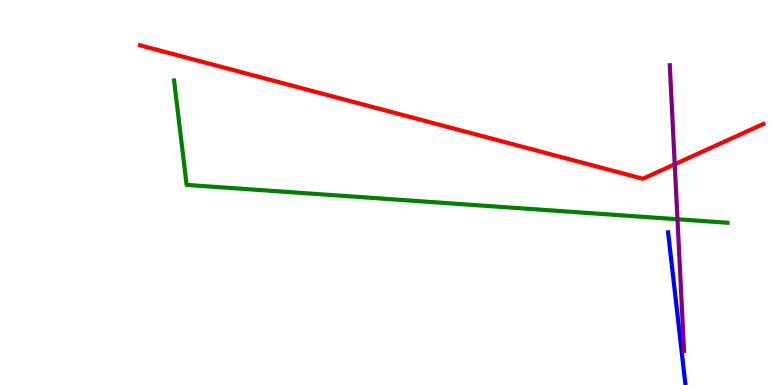[{'lines': ['blue', 'red'], 'intersections': []}, {'lines': ['green', 'red'], 'intersections': []}, {'lines': ['purple', 'red'], 'intersections': [{'x': 8.71, 'y': 5.73}]}, {'lines': ['blue', 'green'], 'intersections': []}, {'lines': ['blue', 'purple'], 'intersections': []}, {'lines': ['green', 'purple'], 'intersections': [{'x': 8.74, 'y': 4.31}]}]